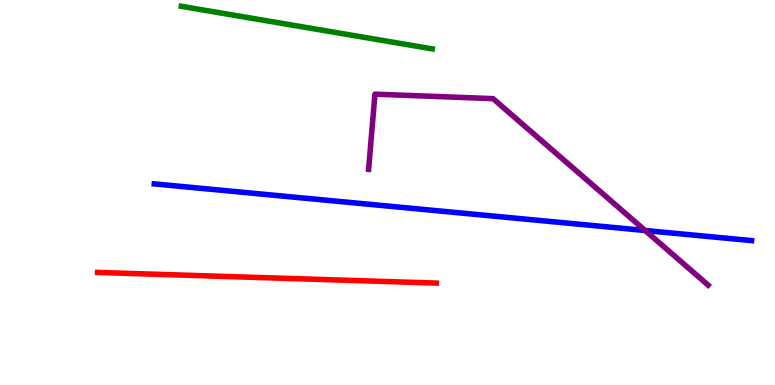[{'lines': ['blue', 'red'], 'intersections': []}, {'lines': ['green', 'red'], 'intersections': []}, {'lines': ['purple', 'red'], 'intersections': []}, {'lines': ['blue', 'green'], 'intersections': []}, {'lines': ['blue', 'purple'], 'intersections': [{'x': 8.32, 'y': 4.01}]}, {'lines': ['green', 'purple'], 'intersections': []}]